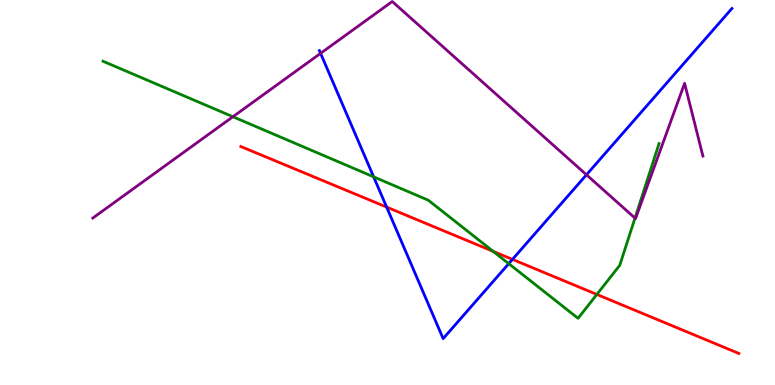[{'lines': ['blue', 'red'], 'intersections': [{'x': 4.99, 'y': 4.62}, {'x': 6.61, 'y': 3.26}]}, {'lines': ['green', 'red'], 'intersections': [{'x': 6.36, 'y': 3.47}, {'x': 7.7, 'y': 2.35}]}, {'lines': ['purple', 'red'], 'intersections': []}, {'lines': ['blue', 'green'], 'intersections': [{'x': 4.82, 'y': 5.41}, {'x': 6.56, 'y': 3.15}]}, {'lines': ['blue', 'purple'], 'intersections': [{'x': 4.14, 'y': 8.61}, {'x': 7.57, 'y': 5.46}]}, {'lines': ['green', 'purple'], 'intersections': [{'x': 3.01, 'y': 6.97}, {'x': 8.19, 'y': 4.34}]}]